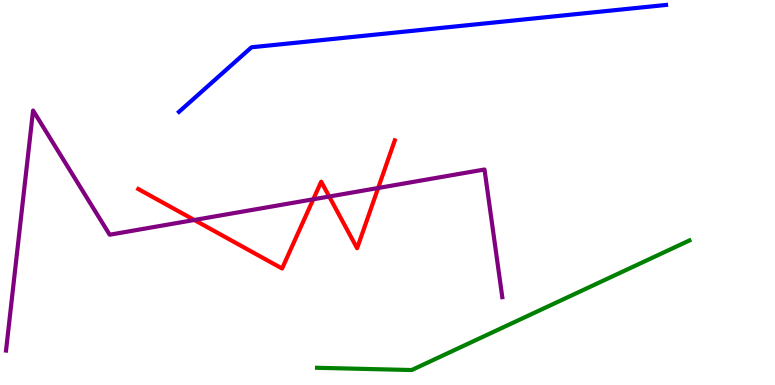[{'lines': ['blue', 'red'], 'intersections': []}, {'lines': ['green', 'red'], 'intersections': []}, {'lines': ['purple', 'red'], 'intersections': [{'x': 2.51, 'y': 4.29}, {'x': 4.04, 'y': 4.82}, {'x': 4.25, 'y': 4.9}, {'x': 4.88, 'y': 5.12}]}, {'lines': ['blue', 'green'], 'intersections': []}, {'lines': ['blue', 'purple'], 'intersections': []}, {'lines': ['green', 'purple'], 'intersections': []}]